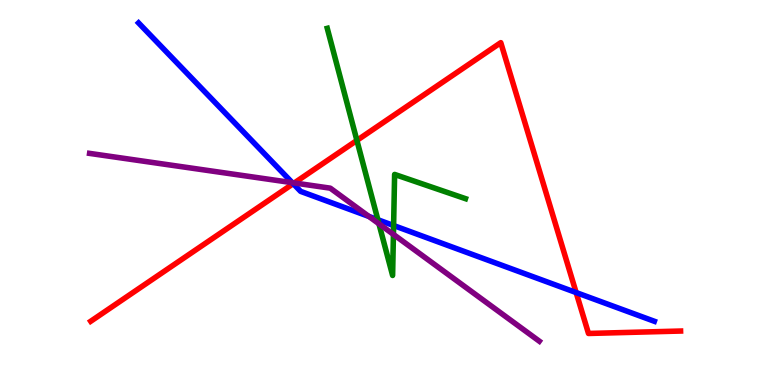[{'lines': ['blue', 'red'], 'intersections': [{'x': 3.78, 'y': 5.23}, {'x': 7.43, 'y': 2.4}]}, {'lines': ['green', 'red'], 'intersections': [{'x': 4.61, 'y': 6.35}]}, {'lines': ['purple', 'red'], 'intersections': [{'x': 3.8, 'y': 5.25}]}, {'lines': ['blue', 'green'], 'intersections': [{'x': 4.88, 'y': 4.29}, {'x': 5.08, 'y': 4.14}]}, {'lines': ['blue', 'purple'], 'intersections': [{'x': 3.77, 'y': 5.26}, {'x': 4.76, 'y': 4.38}]}, {'lines': ['green', 'purple'], 'intersections': [{'x': 4.89, 'y': 4.19}, {'x': 5.08, 'y': 3.91}]}]